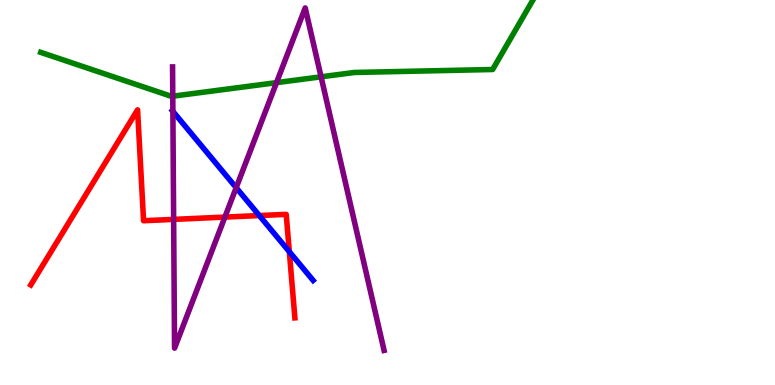[{'lines': ['blue', 'red'], 'intersections': [{'x': 3.35, 'y': 4.4}, {'x': 3.73, 'y': 3.46}]}, {'lines': ['green', 'red'], 'intersections': []}, {'lines': ['purple', 'red'], 'intersections': [{'x': 2.24, 'y': 4.3}, {'x': 2.9, 'y': 4.36}]}, {'lines': ['blue', 'green'], 'intersections': []}, {'lines': ['blue', 'purple'], 'intersections': [{'x': 2.23, 'y': 7.11}, {'x': 3.05, 'y': 5.13}]}, {'lines': ['green', 'purple'], 'intersections': [{'x': 2.23, 'y': 7.5}, {'x': 3.57, 'y': 7.85}, {'x': 4.14, 'y': 8.0}]}]